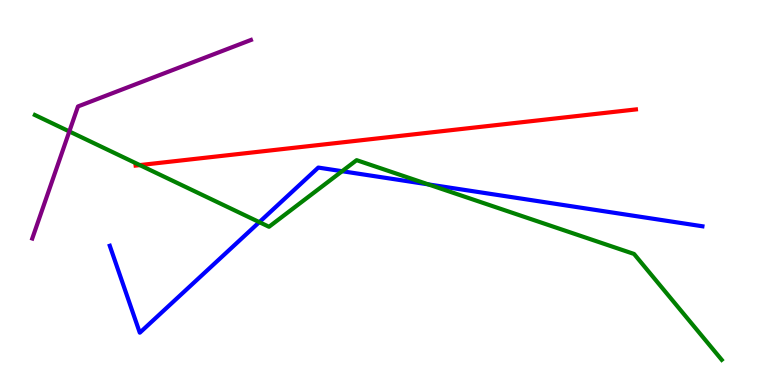[{'lines': ['blue', 'red'], 'intersections': []}, {'lines': ['green', 'red'], 'intersections': [{'x': 1.8, 'y': 5.71}]}, {'lines': ['purple', 'red'], 'intersections': []}, {'lines': ['blue', 'green'], 'intersections': [{'x': 3.35, 'y': 4.23}, {'x': 4.41, 'y': 5.55}, {'x': 5.53, 'y': 5.21}]}, {'lines': ['blue', 'purple'], 'intersections': []}, {'lines': ['green', 'purple'], 'intersections': [{'x': 0.895, 'y': 6.59}]}]